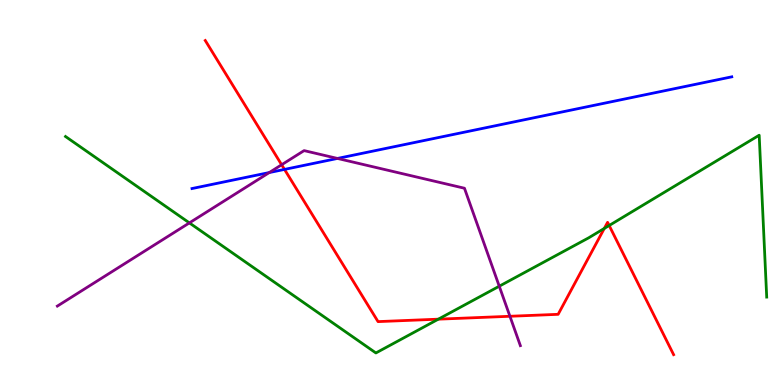[{'lines': ['blue', 'red'], 'intersections': [{'x': 3.67, 'y': 5.6}]}, {'lines': ['green', 'red'], 'intersections': [{'x': 5.66, 'y': 1.71}, {'x': 7.8, 'y': 4.07}, {'x': 7.86, 'y': 4.14}]}, {'lines': ['purple', 'red'], 'intersections': [{'x': 3.63, 'y': 5.72}, {'x': 6.58, 'y': 1.79}]}, {'lines': ['blue', 'green'], 'intersections': []}, {'lines': ['blue', 'purple'], 'intersections': [{'x': 3.47, 'y': 5.52}, {'x': 4.35, 'y': 5.88}]}, {'lines': ['green', 'purple'], 'intersections': [{'x': 2.44, 'y': 4.21}, {'x': 6.44, 'y': 2.57}]}]